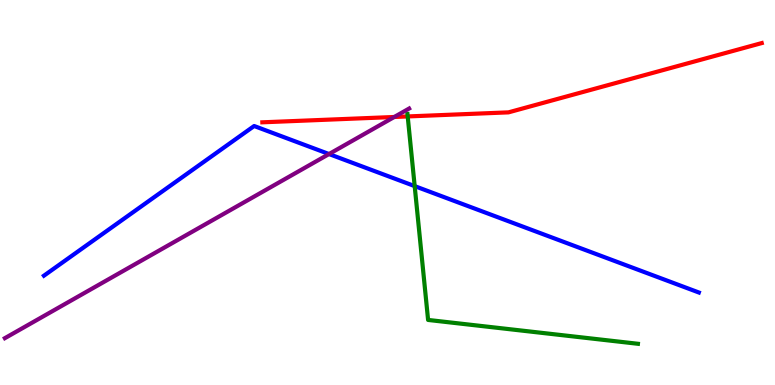[{'lines': ['blue', 'red'], 'intersections': []}, {'lines': ['green', 'red'], 'intersections': [{'x': 5.26, 'y': 6.98}]}, {'lines': ['purple', 'red'], 'intersections': [{'x': 5.09, 'y': 6.96}]}, {'lines': ['blue', 'green'], 'intersections': [{'x': 5.35, 'y': 5.17}]}, {'lines': ['blue', 'purple'], 'intersections': [{'x': 4.25, 'y': 6.0}]}, {'lines': ['green', 'purple'], 'intersections': []}]